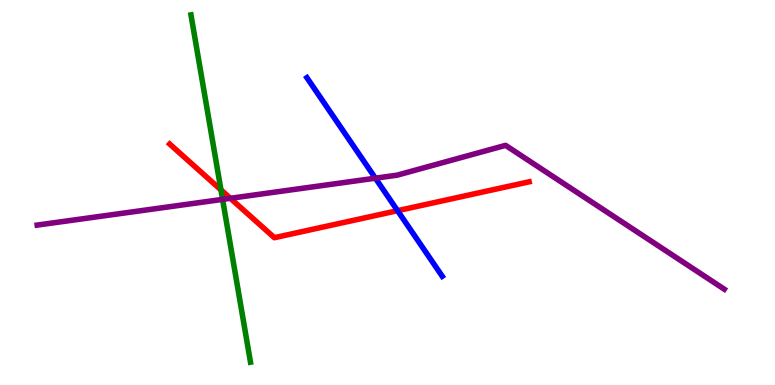[{'lines': ['blue', 'red'], 'intersections': [{'x': 5.13, 'y': 4.53}]}, {'lines': ['green', 'red'], 'intersections': [{'x': 2.85, 'y': 5.07}]}, {'lines': ['purple', 'red'], 'intersections': [{'x': 2.97, 'y': 4.85}]}, {'lines': ['blue', 'green'], 'intersections': []}, {'lines': ['blue', 'purple'], 'intersections': [{'x': 4.84, 'y': 5.37}]}, {'lines': ['green', 'purple'], 'intersections': [{'x': 2.87, 'y': 4.82}]}]